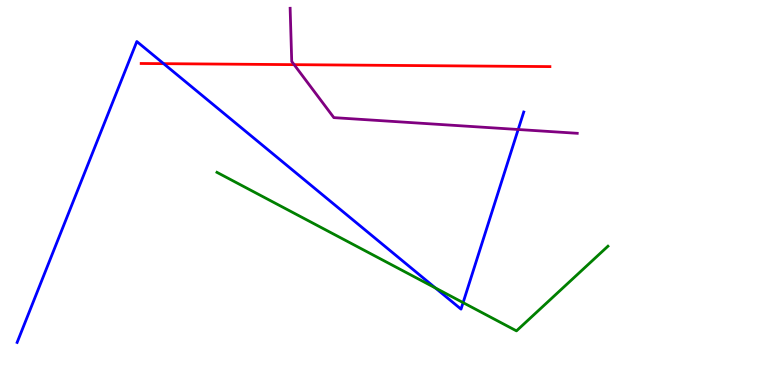[{'lines': ['blue', 'red'], 'intersections': [{'x': 2.11, 'y': 8.35}]}, {'lines': ['green', 'red'], 'intersections': []}, {'lines': ['purple', 'red'], 'intersections': [{'x': 3.8, 'y': 8.32}]}, {'lines': ['blue', 'green'], 'intersections': [{'x': 5.62, 'y': 2.52}, {'x': 5.98, 'y': 2.14}]}, {'lines': ['blue', 'purple'], 'intersections': [{'x': 6.69, 'y': 6.64}]}, {'lines': ['green', 'purple'], 'intersections': []}]